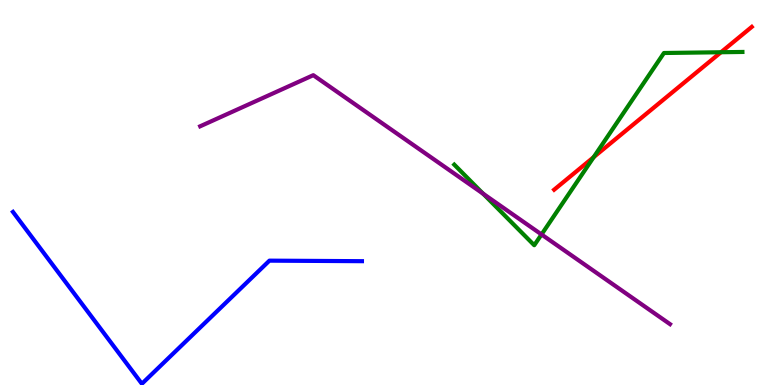[{'lines': ['blue', 'red'], 'intersections': []}, {'lines': ['green', 'red'], 'intersections': [{'x': 7.66, 'y': 5.92}, {'x': 9.3, 'y': 8.64}]}, {'lines': ['purple', 'red'], 'intersections': []}, {'lines': ['blue', 'green'], 'intersections': []}, {'lines': ['blue', 'purple'], 'intersections': []}, {'lines': ['green', 'purple'], 'intersections': [{'x': 6.23, 'y': 4.97}, {'x': 6.99, 'y': 3.91}]}]